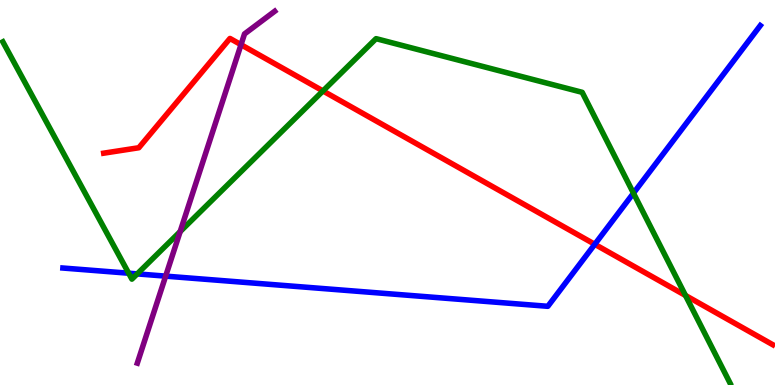[{'lines': ['blue', 'red'], 'intersections': [{'x': 7.67, 'y': 3.65}]}, {'lines': ['green', 'red'], 'intersections': [{'x': 4.17, 'y': 7.64}, {'x': 8.84, 'y': 2.33}]}, {'lines': ['purple', 'red'], 'intersections': [{'x': 3.11, 'y': 8.84}]}, {'lines': ['blue', 'green'], 'intersections': [{'x': 1.66, 'y': 2.9}, {'x': 1.77, 'y': 2.89}, {'x': 8.17, 'y': 4.98}]}, {'lines': ['blue', 'purple'], 'intersections': [{'x': 2.14, 'y': 2.83}]}, {'lines': ['green', 'purple'], 'intersections': [{'x': 2.32, 'y': 3.98}]}]